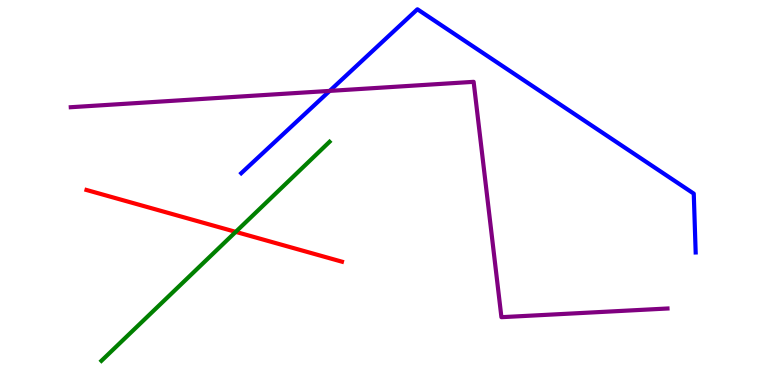[{'lines': ['blue', 'red'], 'intersections': []}, {'lines': ['green', 'red'], 'intersections': [{'x': 3.04, 'y': 3.98}]}, {'lines': ['purple', 'red'], 'intersections': []}, {'lines': ['blue', 'green'], 'intersections': []}, {'lines': ['blue', 'purple'], 'intersections': [{'x': 4.25, 'y': 7.64}]}, {'lines': ['green', 'purple'], 'intersections': []}]